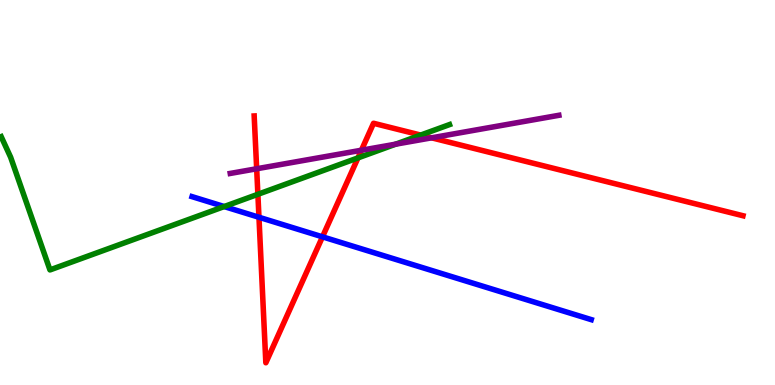[{'lines': ['blue', 'red'], 'intersections': [{'x': 3.34, 'y': 4.36}, {'x': 4.16, 'y': 3.85}]}, {'lines': ['green', 'red'], 'intersections': [{'x': 3.33, 'y': 4.95}, {'x': 4.62, 'y': 5.9}, {'x': 5.43, 'y': 6.49}]}, {'lines': ['purple', 'red'], 'intersections': [{'x': 3.31, 'y': 5.62}, {'x': 4.66, 'y': 6.1}, {'x': 5.57, 'y': 6.42}]}, {'lines': ['blue', 'green'], 'intersections': [{'x': 2.89, 'y': 4.64}]}, {'lines': ['blue', 'purple'], 'intersections': []}, {'lines': ['green', 'purple'], 'intersections': [{'x': 5.11, 'y': 6.26}]}]